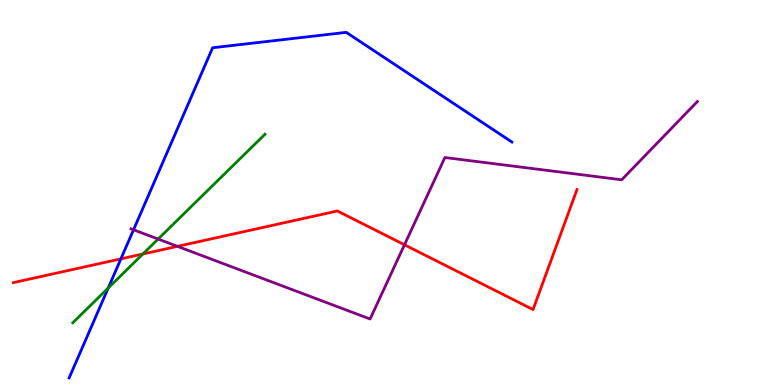[{'lines': ['blue', 'red'], 'intersections': [{'x': 1.56, 'y': 3.28}]}, {'lines': ['green', 'red'], 'intersections': [{'x': 1.84, 'y': 3.4}]}, {'lines': ['purple', 'red'], 'intersections': [{'x': 2.29, 'y': 3.6}, {'x': 5.22, 'y': 3.64}]}, {'lines': ['blue', 'green'], 'intersections': [{'x': 1.4, 'y': 2.52}]}, {'lines': ['blue', 'purple'], 'intersections': [{'x': 1.72, 'y': 4.03}]}, {'lines': ['green', 'purple'], 'intersections': [{'x': 2.04, 'y': 3.79}]}]